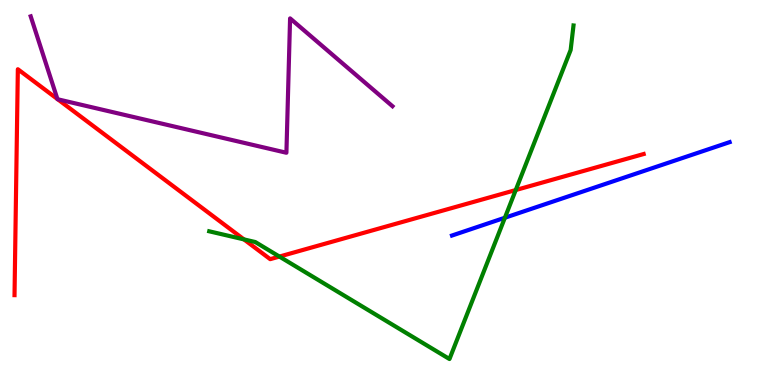[{'lines': ['blue', 'red'], 'intersections': []}, {'lines': ['green', 'red'], 'intersections': [{'x': 3.15, 'y': 3.78}, {'x': 3.61, 'y': 3.34}, {'x': 6.65, 'y': 5.06}]}, {'lines': ['purple', 'red'], 'intersections': [{'x': 0.741, 'y': 7.43}, {'x': 0.746, 'y': 7.42}]}, {'lines': ['blue', 'green'], 'intersections': [{'x': 6.51, 'y': 4.34}]}, {'lines': ['blue', 'purple'], 'intersections': []}, {'lines': ['green', 'purple'], 'intersections': []}]